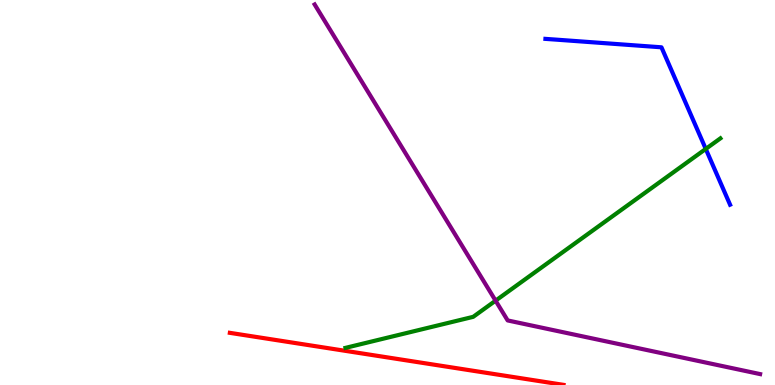[{'lines': ['blue', 'red'], 'intersections': []}, {'lines': ['green', 'red'], 'intersections': []}, {'lines': ['purple', 'red'], 'intersections': []}, {'lines': ['blue', 'green'], 'intersections': [{'x': 9.11, 'y': 6.13}]}, {'lines': ['blue', 'purple'], 'intersections': []}, {'lines': ['green', 'purple'], 'intersections': [{'x': 6.39, 'y': 2.19}]}]